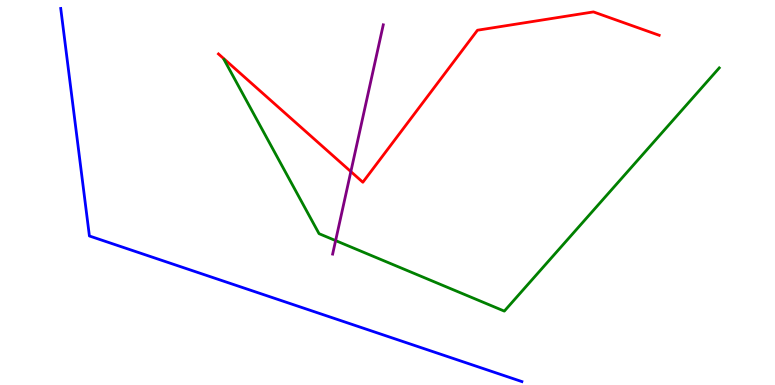[{'lines': ['blue', 'red'], 'intersections': []}, {'lines': ['green', 'red'], 'intersections': []}, {'lines': ['purple', 'red'], 'intersections': [{'x': 4.53, 'y': 5.54}]}, {'lines': ['blue', 'green'], 'intersections': []}, {'lines': ['blue', 'purple'], 'intersections': []}, {'lines': ['green', 'purple'], 'intersections': [{'x': 4.33, 'y': 3.75}]}]